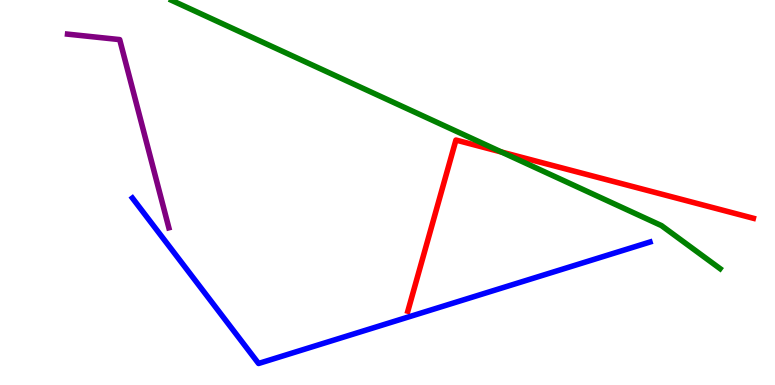[{'lines': ['blue', 'red'], 'intersections': []}, {'lines': ['green', 'red'], 'intersections': [{'x': 6.47, 'y': 6.05}]}, {'lines': ['purple', 'red'], 'intersections': []}, {'lines': ['blue', 'green'], 'intersections': []}, {'lines': ['blue', 'purple'], 'intersections': []}, {'lines': ['green', 'purple'], 'intersections': []}]